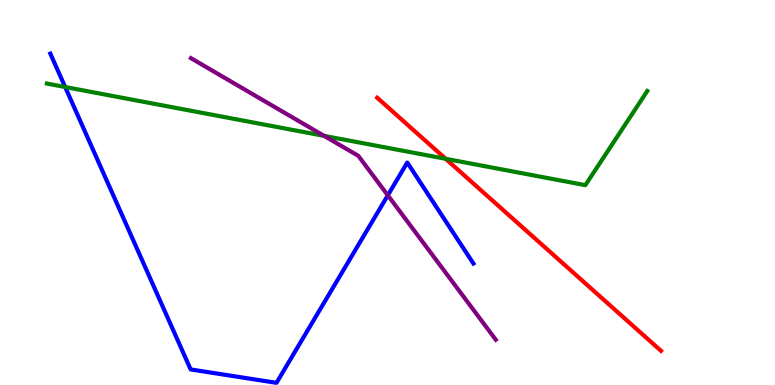[{'lines': ['blue', 'red'], 'intersections': []}, {'lines': ['green', 'red'], 'intersections': [{'x': 5.75, 'y': 5.88}]}, {'lines': ['purple', 'red'], 'intersections': []}, {'lines': ['blue', 'green'], 'intersections': [{'x': 0.841, 'y': 7.74}]}, {'lines': ['blue', 'purple'], 'intersections': [{'x': 5.0, 'y': 4.93}]}, {'lines': ['green', 'purple'], 'intersections': [{'x': 4.18, 'y': 6.47}]}]